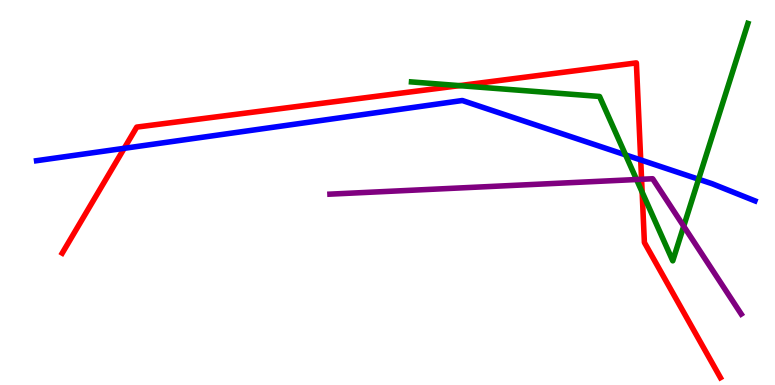[{'lines': ['blue', 'red'], 'intersections': [{'x': 1.6, 'y': 6.15}, {'x': 8.27, 'y': 5.85}]}, {'lines': ['green', 'red'], 'intersections': [{'x': 5.93, 'y': 7.78}, {'x': 8.29, 'y': 5.01}]}, {'lines': ['purple', 'red'], 'intersections': [{'x': 8.28, 'y': 5.34}]}, {'lines': ['blue', 'green'], 'intersections': [{'x': 8.07, 'y': 5.98}, {'x': 9.01, 'y': 5.34}]}, {'lines': ['blue', 'purple'], 'intersections': []}, {'lines': ['green', 'purple'], 'intersections': [{'x': 8.21, 'y': 5.34}, {'x': 8.82, 'y': 4.12}]}]